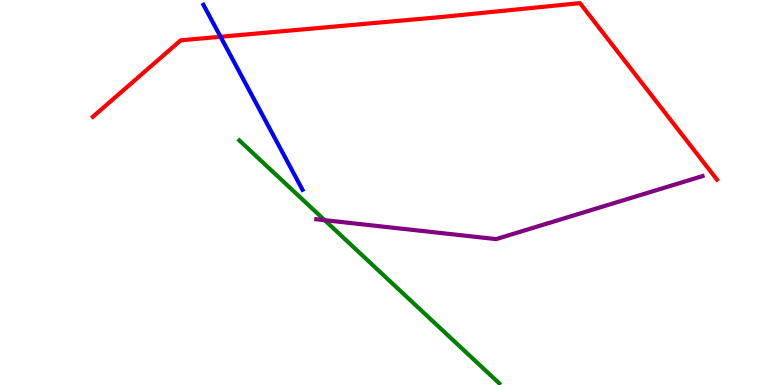[{'lines': ['blue', 'red'], 'intersections': [{'x': 2.85, 'y': 9.05}]}, {'lines': ['green', 'red'], 'intersections': []}, {'lines': ['purple', 'red'], 'intersections': []}, {'lines': ['blue', 'green'], 'intersections': []}, {'lines': ['blue', 'purple'], 'intersections': []}, {'lines': ['green', 'purple'], 'intersections': [{'x': 4.19, 'y': 4.28}]}]